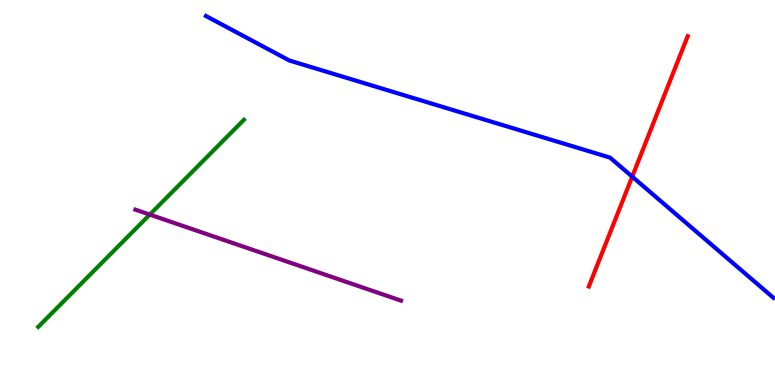[{'lines': ['blue', 'red'], 'intersections': [{'x': 8.16, 'y': 5.41}]}, {'lines': ['green', 'red'], 'intersections': []}, {'lines': ['purple', 'red'], 'intersections': []}, {'lines': ['blue', 'green'], 'intersections': []}, {'lines': ['blue', 'purple'], 'intersections': []}, {'lines': ['green', 'purple'], 'intersections': [{'x': 1.93, 'y': 4.43}]}]